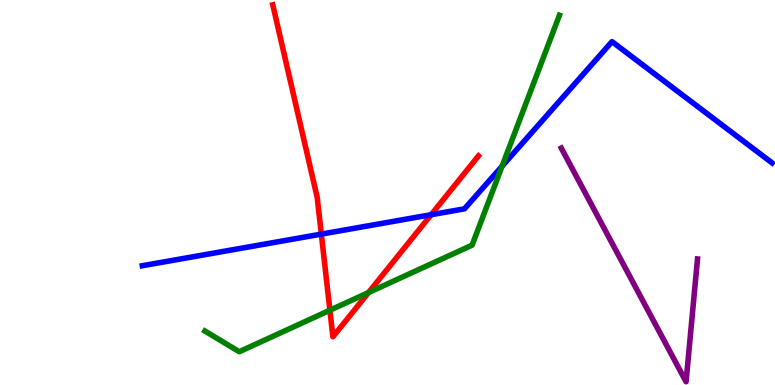[{'lines': ['blue', 'red'], 'intersections': [{'x': 4.15, 'y': 3.92}, {'x': 5.56, 'y': 4.42}]}, {'lines': ['green', 'red'], 'intersections': [{'x': 4.26, 'y': 1.94}, {'x': 4.75, 'y': 2.4}]}, {'lines': ['purple', 'red'], 'intersections': []}, {'lines': ['blue', 'green'], 'intersections': [{'x': 6.48, 'y': 5.68}]}, {'lines': ['blue', 'purple'], 'intersections': []}, {'lines': ['green', 'purple'], 'intersections': []}]